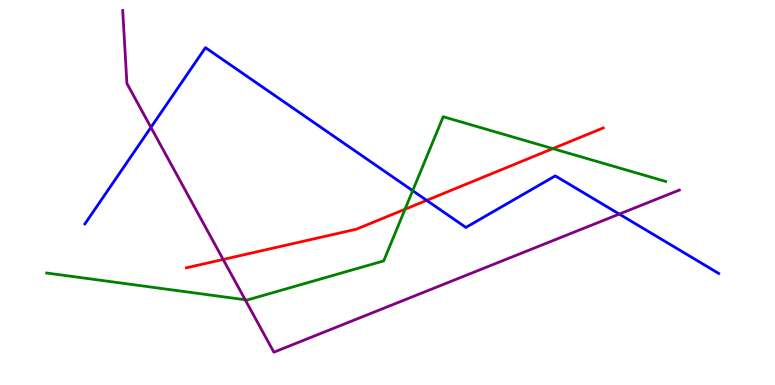[{'lines': ['blue', 'red'], 'intersections': [{'x': 5.51, 'y': 4.8}]}, {'lines': ['green', 'red'], 'intersections': [{'x': 5.23, 'y': 4.57}, {'x': 7.13, 'y': 6.14}]}, {'lines': ['purple', 'red'], 'intersections': [{'x': 2.88, 'y': 3.26}]}, {'lines': ['blue', 'green'], 'intersections': [{'x': 5.32, 'y': 5.05}]}, {'lines': ['blue', 'purple'], 'intersections': [{'x': 1.95, 'y': 6.69}, {'x': 7.99, 'y': 4.44}]}, {'lines': ['green', 'purple'], 'intersections': [{'x': 3.16, 'y': 2.21}]}]